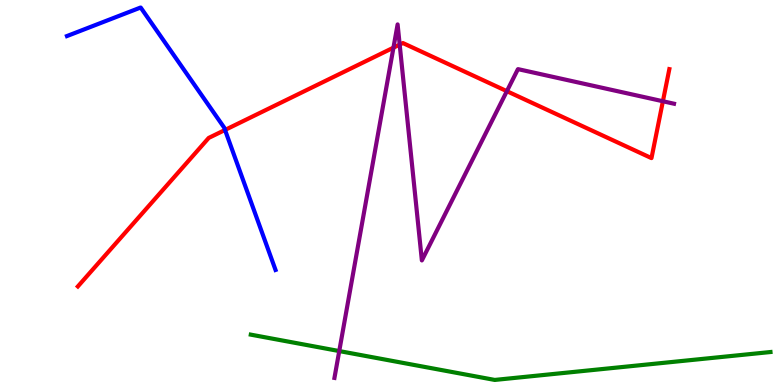[{'lines': ['blue', 'red'], 'intersections': [{'x': 2.9, 'y': 6.62}]}, {'lines': ['green', 'red'], 'intersections': []}, {'lines': ['purple', 'red'], 'intersections': [{'x': 5.08, 'y': 8.76}, {'x': 5.16, 'y': 8.84}, {'x': 6.54, 'y': 7.63}, {'x': 8.55, 'y': 7.37}]}, {'lines': ['blue', 'green'], 'intersections': []}, {'lines': ['blue', 'purple'], 'intersections': []}, {'lines': ['green', 'purple'], 'intersections': [{'x': 4.38, 'y': 0.881}]}]